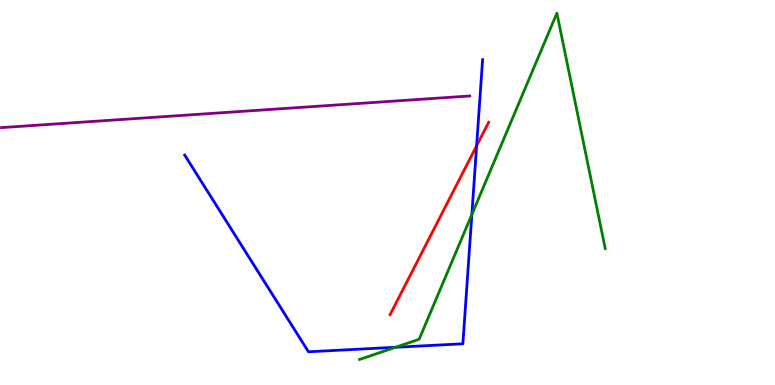[{'lines': ['blue', 'red'], 'intersections': [{'x': 6.15, 'y': 6.21}]}, {'lines': ['green', 'red'], 'intersections': []}, {'lines': ['purple', 'red'], 'intersections': []}, {'lines': ['blue', 'green'], 'intersections': [{'x': 5.1, 'y': 0.98}, {'x': 6.09, 'y': 4.43}]}, {'lines': ['blue', 'purple'], 'intersections': []}, {'lines': ['green', 'purple'], 'intersections': []}]